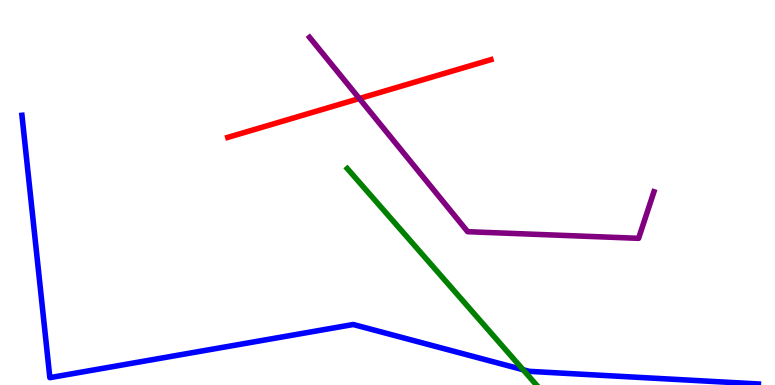[{'lines': ['blue', 'red'], 'intersections': []}, {'lines': ['green', 'red'], 'intersections': []}, {'lines': ['purple', 'red'], 'intersections': [{'x': 4.64, 'y': 7.44}]}, {'lines': ['blue', 'green'], 'intersections': [{'x': 6.75, 'y': 0.397}]}, {'lines': ['blue', 'purple'], 'intersections': []}, {'lines': ['green', 'purple'], 'intersections': []}]